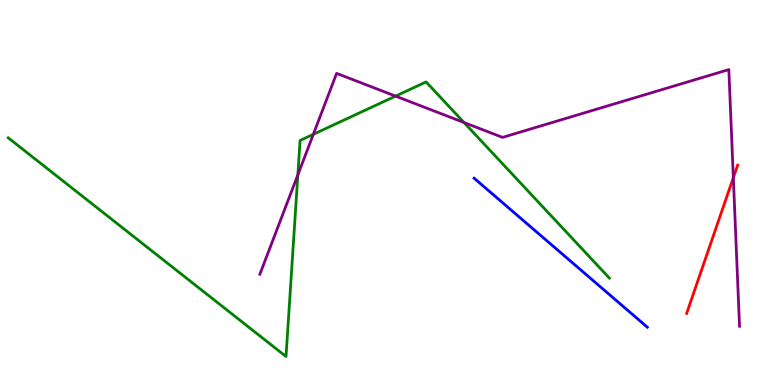[{'lines': ['blue', 'red'], 'intersections': []}, {'lines': ['green', 'red'], 'intersections': []}, {'lines': ['purple', 'red'], 'intersections': [{'x': 9.46, 'y': 5.38}]}, {'lines': ['blue', 'green'], 'intersections': []}, {'lines': ['blue', 'purple'], 'intersections': []}, {'lines': ['green', 'purple'], 'intersections': [{'x': 3.84, 'y': 5.46}, {'x': 4.04, 'y': 6.51}, {'x': 5.1, 'y': 7.5}, {'x': 5.99, 'y': 6.82}]}]